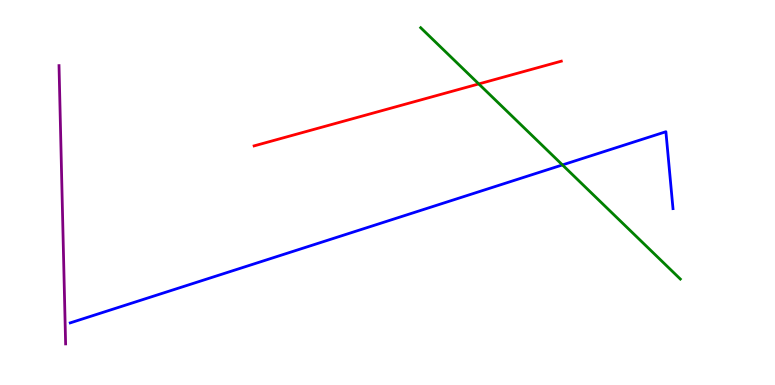[{'lines': ['blue', 'red'], 'intersections': []}, {'lines': ['green', 'red'], 'intersections': [{'x': 6.18, 'y': 7.82}]}, {'lines': ['purple', 'red'], 'intersections': []}, {'lines': ['blue', 'green'], 'intersections': [{'x': 7.26, 'y': 5.72}]}, {'lines': ['blue', 'purple'], 'intersections': []}, {'lines': ['green', 'purple'], 'intersections': []}]